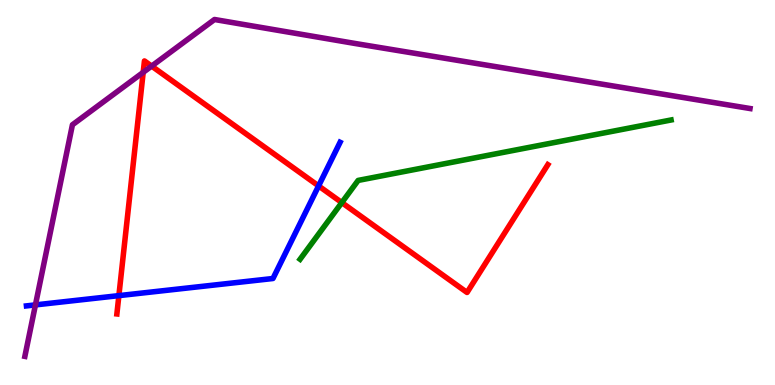[{'lines': ['blue', 'red'], 'intersections': [{'x': 1.53, 'y': 2.32}, {'x': 4.11, 'y': 5.17}]}, {'lines': ['green', 'red'], 'intersections': [{'x': 4.41, 'y': 4.74}]}, {'lines': ['purple', 'red'], 'intersections': [{'x': 1.85, 'y': 8.12}, {'x': 1.96, 'y': 8.28}]}, {'lines': ['blue', 'green'], 'intersections': []}, {'lines': ['blue', 'purple'], 'intersections': [{'x': 0.457, 'y': 2.08}]}, {'lines': ['green', 'purple'], 'intersections': []}]